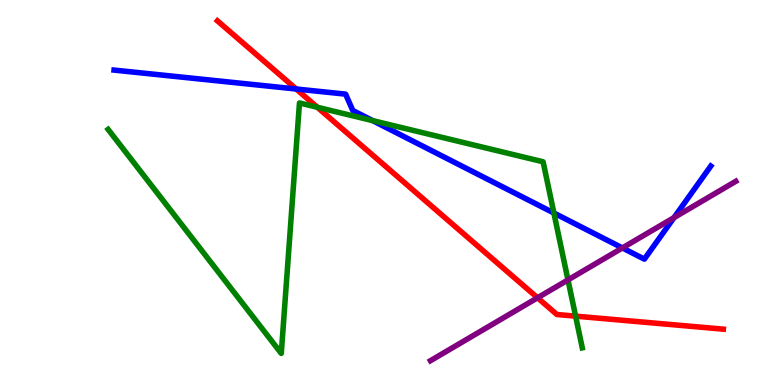[{'lines': ['blue', 'red'], 'intersections': [{'x': 3.82, 'y': 7.69}]}, {'lines': ['green', 'red'], 'intersections': [{'x': 4.09, 'y': 7.21}, {'x': 7.43, 'y': 1.79}]}, {'lines': ['purple', 'red'], 'intersections': [{'x': 6.94, 'y': 2.27}]}, {'lines': ['blue', 'green'], 'intersections': [{'x': 4.81, 'y': 6.87}, {'x': 7.15, 'y': 4.47}]}, {'lines': ['blue', 'purple'], 'intersections': [{'x': 8.03, 'y': 3.56}, {'x': 8.7, 'y': 4.35}]}, {'lines': ['green', 'purple'], 'intersections': [{'x': 7.33, 'y': 2.73}]}]